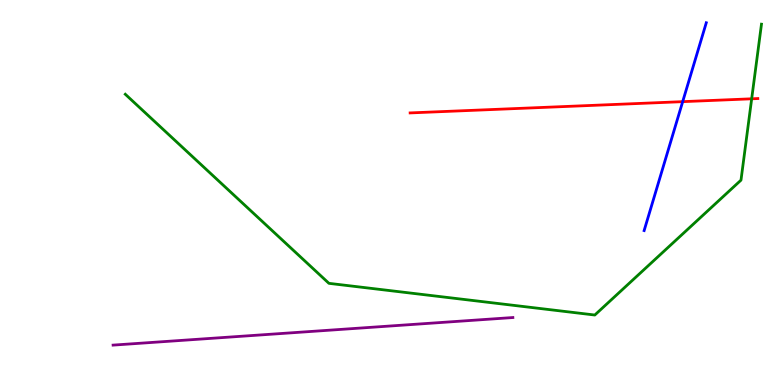[{'lines': ['blue', 'red'], 'intersections': [{'x': 8.81, 'y': 7.36}]}, {'lines': ['green', 'red'], 'intersections': [{'x': 9.7, 'y': 7.43}]}, {'lines': ['purple', 'red'], 'intersections': []}, {'lines': ['blue', 'green'], 'intersections': []}, {'lines': ['blue', 'purple'], 'intersections': []}, {'lines': ['green', 'purple'], 'intersections': []}]